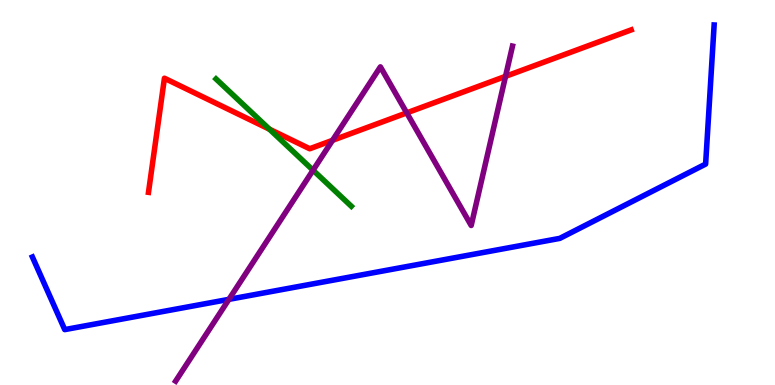[{'lines': ['blue', 'red'], 'intersections': []}, {'lines': ['green', 'red'], 'intersections': [{'x': 3.48, 'y': 6.64}]}, {'lines': ['purple', 'red'], 'intersections': [{'x': 4.29, 'y': 6.36}, {'x': 5.25, 'y': 7.07}, {'x': 6.52, 'y': 8.02}]}, {'lines': ['blue', 'green'], 'intersections': []}, {'lines': ['blue', 'purple'], 'intersections': [{'x': 2.95, 'y': 2.22}]}, {'lines': ['green', 'purple'], 'intersections': [{'x': 4.04, 'y': 5.58}]}]